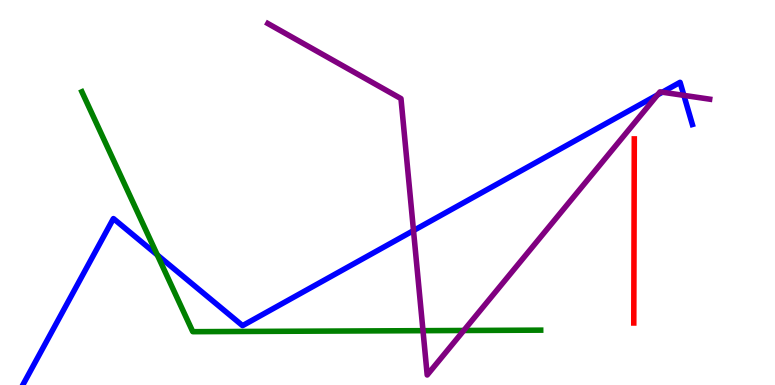[{'lines': ['blue', 'red'], 'intersections': []}, {'lines': ['green', 'red'], 'intersections': []}, {'lines': ['purple', 'red'], 'intersections': []}, {'lines': ['blue', 'green'], 'intersections': [{'x': 2.03, 'y': 3.38}]}, {'lines': ['blue', 'purple'], 'intersections': [{'x': 5.34, 'y': 4.01}, {'x': 8.48, 'y': 7.54}, {'x': 8.55, 'y': 7.61}, {'x': 8.82, 'y': 7.52}]}, {'lines': ['green', 'purple'], 'intersections': [{'x': 5.46, 'y': 1.41}, {'x': 5.98, 'y': 1.42}]}]